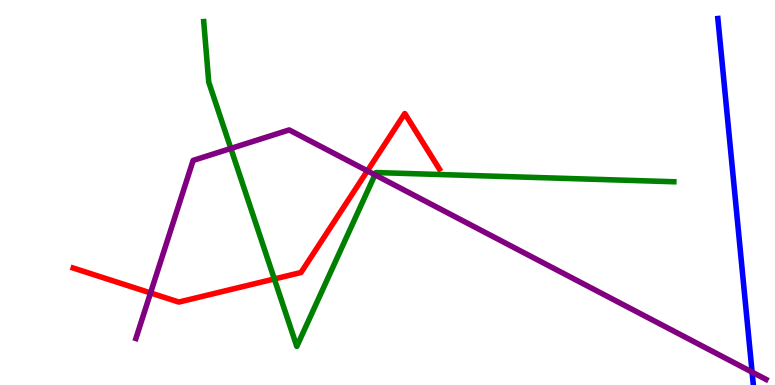[{'lines': ['blue', 'red'], 'intersections': []}, {'lines': ['green', 'red'], 'intersections': [{'x': 3.54, 'y': 2.75}]}, {'lines': ['purple', 'red'], 'intersections': [{'x': 1.94, 'y': 2.39}, {'x': 4.74, 'y': 5.56}]}, {'lines': ['blue', 'green'], 'intersections': []}, {'lines': ['blue', 'purple'], 'intersections': [{'x': 9.7, 'y': 0.335}]}, {'lines': ['green', 'purple'], 'intersections': [{'x': 2.98, 'y': 6.14}, {'x': 4.84, 'y': 5.46}]}]